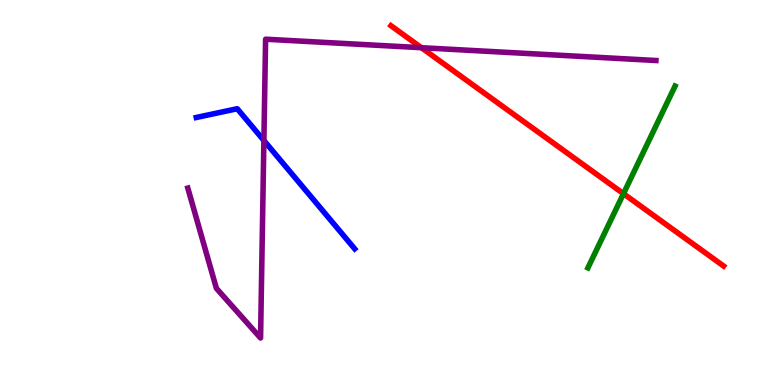[{'lines': ['blue', 'red'], 'intersections': []}, {'lines': ['green', 'red'], 'intersections': [{'x': 8.04, 'y': 4.97}]}, {'lines': ['purple', 'red'], 'intersections': [{'x': 5.44, 'y': 8.76}]}, {'lines': ['blue', 'green'], 'intersections': []}, {'lines': ['blue', 'purple'], 'intersections': [{'x': 3.41, 'y': 6.35}]}, {'lines': ['green', 'purple'], 'intersections': []}]